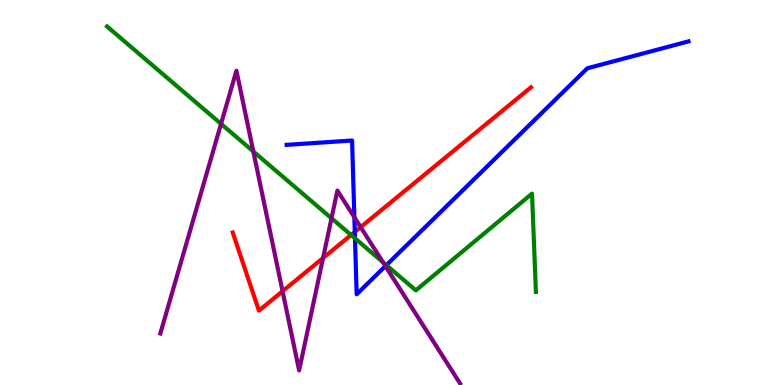[{'lines': ['blue', 'red'], 'intersections': [{'x': 4.58, 'y': 3.98}]}, {'lines': ['green', 'red'], 'intersections': [{'x': 4.53, 'y': 3.9}]}, {'lines': ['purple', 'red'], 'intersections': [{'x': 3.65, 'y': 2.44}, {'x': 4.17, 'y': 3.3}, {'x': 4.65, 'y': 4.1}]}, {'lines': ['blue', 'green'], 'intersections': [{'x': 4.58, 'y': 3.81}, {'x': 4.99, 'y': 3.11}]}, {'lines': ['blue', 'purple'], 'intersections': [{'x': 4.57, 'y': 4.36}, {'x': 4.97, 'y': 3.09}]}, {'lines': ['green', 'purple'], 'intersections': [{'x': 2.85, 'y': 6.78}, {'x': 3.27, 'y': 6.07}, {'x': 4.28, 'y': 4.33}, {'x': 4.94, 'y': 3.19}]}]